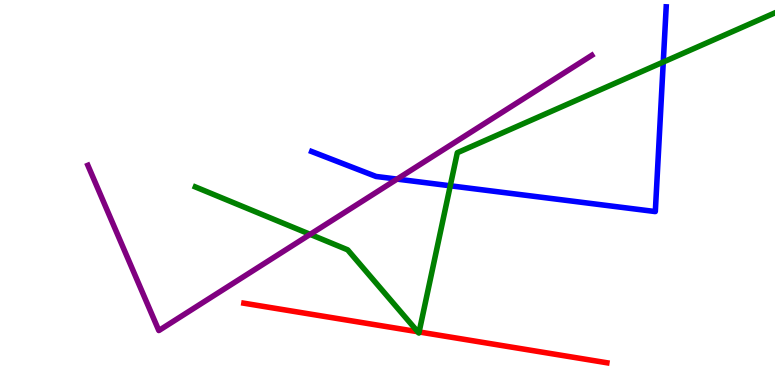[{'lines': ['blue', 'red'], 'intersections': []}, {'lines': ['green', 'red'], 'intersections': [{'x': 5.39, 'y': 1.38}, {'x': 5.41, 'y': 1.38}]}, {'lines': ['purple', 'red'], 'intersections': []}, {'lines': ['blue', 'green'], 'intersections': [{'x': 5.81, 'y': 5.17}, {'x': 8.56, 'y': 8.39}]}, {'lines': ['blue', 'purple'], 'intersections': [{'x': 5.12, 'y': 5.35}]}, {'lines': ['green', 'purple'], 'intersections': [{'x': 4.0, 'y': 3.91}]}]